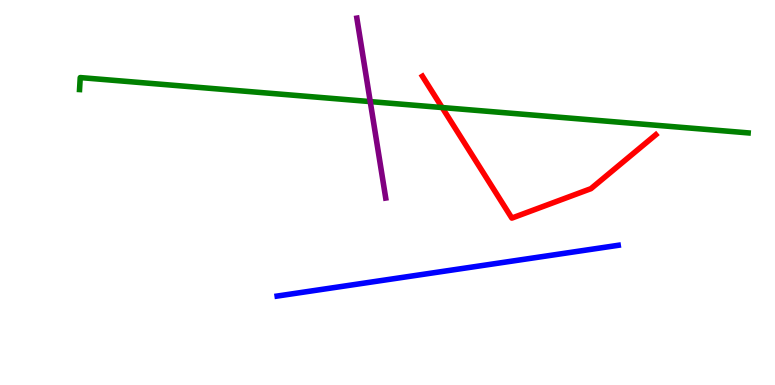[{'lines': ['blue', 'red'], 'intersections': []}, {'lines': ['green', 'red'], 'intersections': [{'x': 5.71, 'y': 7.21}]}, {'lines': ['purple', 'red'], 'intersections': []}, {'lines': ['blue', 'green'], 'intersections': []}, {'lines': ['blue', 'purple'], 'intersections': []}, {'lines': ['green', 'purple'], 'intersections': [{'x': 4.78, 'y': 7.36}]}]